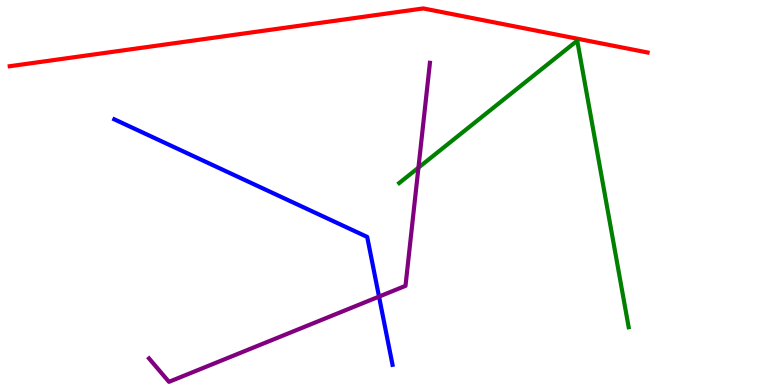[{'lines': ['blue', 'red'], 'intersections': []}, {'lines': ['green', 'red'], 'intersections': []}, {'lines': ['purple', 'red'], 'intersections': []}, {'lines': ['blue', 'green'], 'intersections': []}, {'lines': ['blue', 'purple'], 'intersections': [{'x': 4.89, 'y': 2.3}]}, {'lines': ['green', 'purple'], 'intersections': [{'x': 5.4, 'y': 5.64}]}]